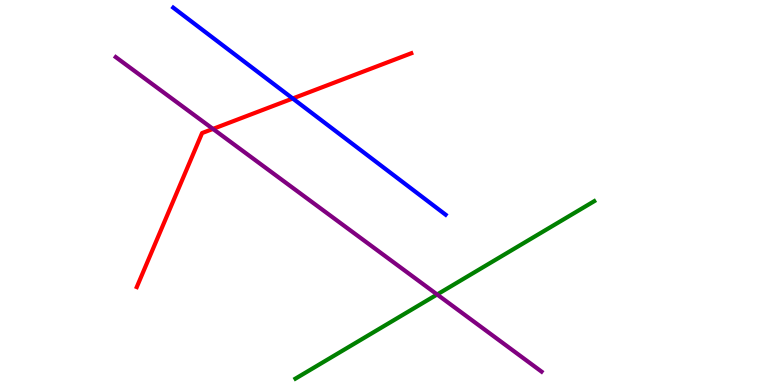[{'lines': ['blue', 'red'], 'intersections': [{'x': 3.78, 'y': 7.44}]}, {'lines': ['green', 'red'], 'intersections': []}, {'lines': ['purple', 'red'], 'intersections': [{'x': 2.75, 'y': 6.65}]}, {'lines': ['blue', 'green'], 'intersections': []}, {'lines': ['blue', 'purple'], 'intersections': []}, {'lines': ['green', 'purple'], 'intersections': [{'x': 5.64, 'y': 2.35}]}]